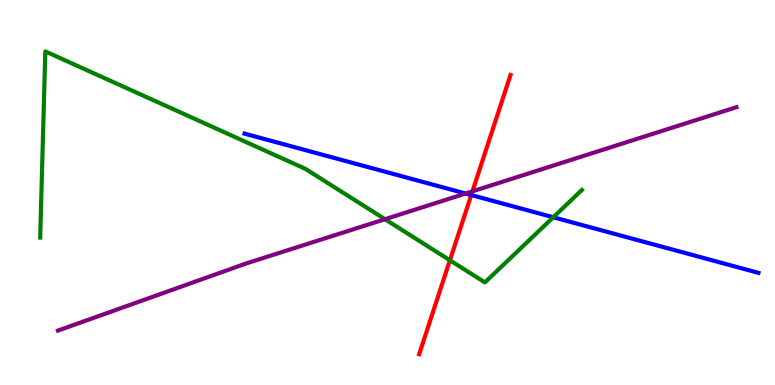[{'lines': ['blue', 'red'], 'intersections': [{'x': 6.08, 'y': 4.93}]}, {'lines': ['green', 'red'], 'intersections': [{'x': 5.81, 'y': 3.24}]}, {'lines': ['purple', 'red'], 'intersections': [{'x': 6.1, 'y': 5.03}]}, {'lines': ['blue', 'green'], 'intersections': [{'x': 7.14, 'y': 4.36}]}, {'lines': ['blue', 'purple'], 'intersections': [{'x': 6.01, 'y': 4.97}]}, {'lines': ['green', 'purple'], 'intersections': [{'x': 4.97, 'y': 4.31}]}]